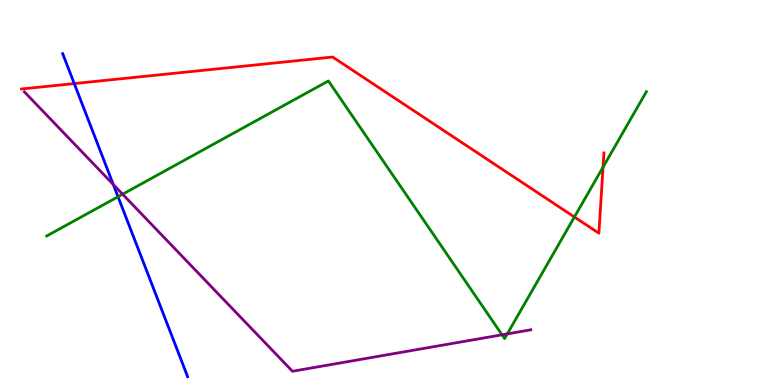[{'lines': ['blue', 'red'], 'intersections': [{'x': 0.958, 'y': 7.83}]}, {'lines': ['green', 'red'], 'intersections': [{'x': 7.41, 'y': 4.36}, {'x': 7.78, 'y': 5.66}]}, {'lines': ['purple', 'red'], 'intersections': []}, {'lines': ['blue', 'green'], 'intersections': [{'x': 1.52, 'y': 4.89}]}, {'lines': ['blue', 'purple'], 'intersections': [{'x': 1.46, 'y': 5.21}]}, {'lines': ['green', 'purple'], 'intersections': [{'x': 1.58, 'y': 4.96}, {'x': 6.48, 'y': 1.3}, {'x': 6.55, 'y': 1.33}]}]